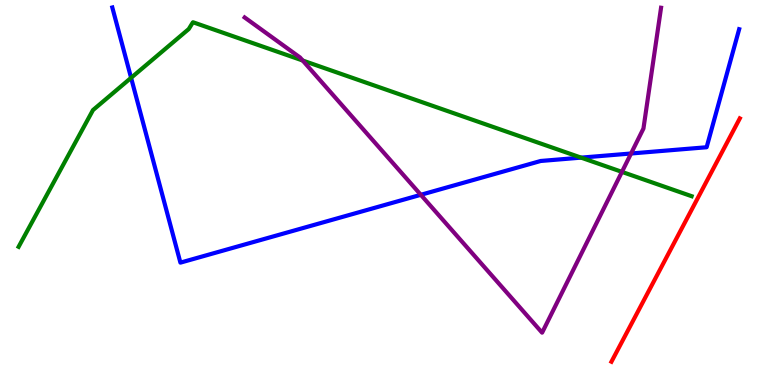[{'lines': ['blue', 'red'], 'intersections': []}, {'lines': ['green', 'red'], 'intersections': []}, {'lines': ['purple', 'red'], 'intersections': []}, {'lines': ['blue', 'green'], 'intersections': [{'x': 1.69, 'y': 7.98}, {'x': 7.5, 'y': 5.91}]}, {'lines': ['blue', 'purple'], 'intersections': [{'x': 5.43, 'y': 4.94}, {'x': 8.14, 'y': 6.01}]}, {'lines': ['green', 'purple'], 'intersections': [{'x': 3.91, 'y': 8.43}, {'x': 8.03, 'y': 5.54}]}]